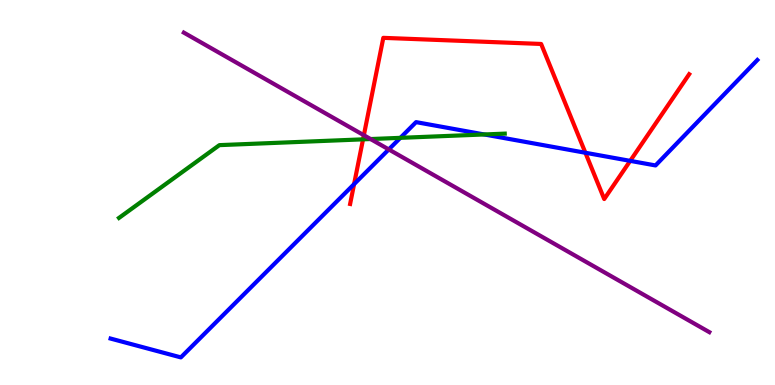[{'lines': ['blue', 'red'], 'intersections': [{'x': 4.57, 'y': 5.22}, {'x': 7.55, 'y': 6.03}, {'x': 8.13, 'y': 5.82}]}, {'lines': ['green', 'red'], 'intersections': [{'x': 4.68, 'y': 6.38}]}, {'lines': ['purple', 'red'], 'intersections': [{'x': 4.69, 'y': 6.49}]}, {'lines': ['blue', 'green'], 'intersections': [{'x': 5.17, 'y': 6.42}, {'x': 6.25, 'y': 6.51}]}, {'lines': ['blue', 'purple'], 'intersections': [{'x': 5.02, 'y': 6.12}]}, {'lines': ['green', 'purple'], 'intersections': [{'x': 4.78, 'y': 6.39}]}]